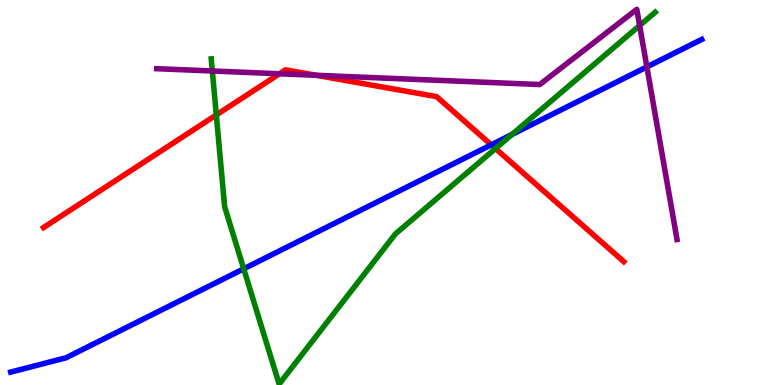[{'lines': ['blue', 'red'], 'intersections': [{'x': 6.34, 'y': 6.24}]}, {'lines': ['green', 'red'], 'intersections': [{'x': 2.79, 'y': 7.01}, {'x': 6.39, 'y': 6.14}]}, {'lines': ['purple', 'red'], 'intersections': [{'x': 3.61, 'y': 8.08}, {'x': 4.08, 'y': 8.04}]}, {'lines': ['blue', 'green'], 'intersections': [{'x': 3.14, 'y': 3.02}, {'x': 6.61, 'y': 6.51}]}, {'lines': ['blue', 'purple'], 'intersections': [{'x': 8.35, 'y': 8.26}]}, {'lines': ['green', 'purple'], 'intersections': [{'x': 2.74, 'y': 8.16}, {'x': 8.25, 'y': 9.34}]}]